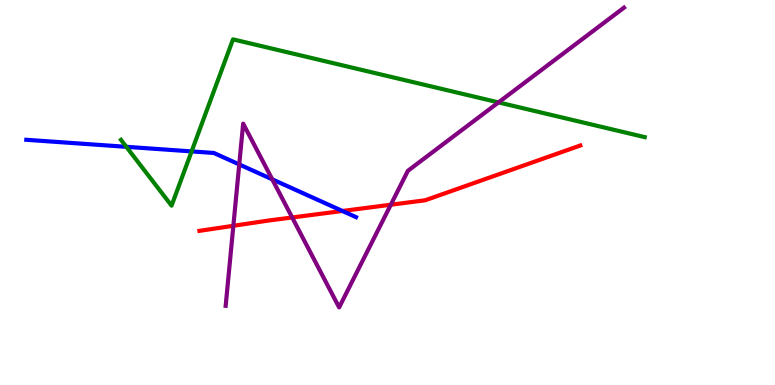[{'lines': ['blue', 'red'], 'intersections': [{'x': 4.42, 'y': 4.52}]}, {'lines': ['green', 'red'], 'intersections': []}, {'lines': ['purple', 'red'], 'intersections': [{'x': 3.01, 'y': 4.14}, {'x': 3.77, 'y': 4.35}, {'x': 5.04, 'y': 4.68}]}, {'lines': ['blue', 'green'], 'intersections': [{'x': 1.63, 'y': 6.19}, {'x': 2.47, 'y': 6.07}]}, {'lines': ['blue', 'purple'], 'intersections': [{'x': 3.09, 'y': 5.73}, {'x': 3.51, 'y': 5.34}]}, {'lines': ['green', 'purple'], 'intersections': [{'x': 6.43, 'y': 7.34}]}]